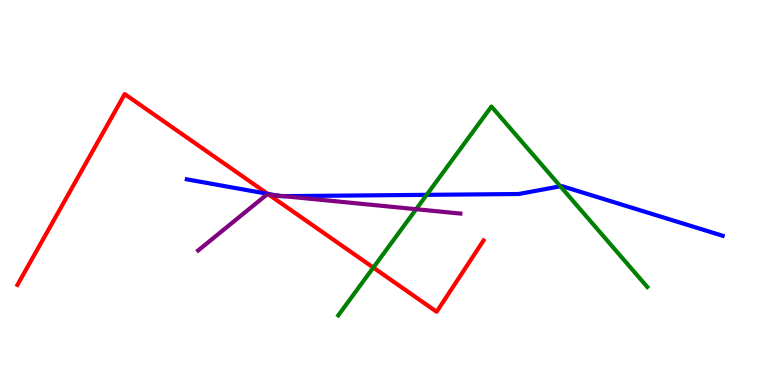[{'lines': ['blue', 'red'], 'intersections': [{'x': 3.45, 'y': 4.97}]}, {'lines': ['green', 'red'], 'intersections': [{'x': 4.82, 'y': 3.05}]}, {'lines': ['purple', 'red'], 'intersections': [{'x': 3.47, 'y': 4.94}]}, {'lines': ['blue', 'green'], 'intersections': [{'x': 5.51, 'y': 4.94}, {'x': 7.23, 'y': 5.16}]}, {'lines': ['blue', 'purple'], 'intersections': [{'x': 3.57, 'y': 4.92}, {'x': 3.66, 'y': 4.91}]}, {'lines': ['green', 'purple'], 'intersections': [{'x': 5.37, 'y': 4.57}]}]